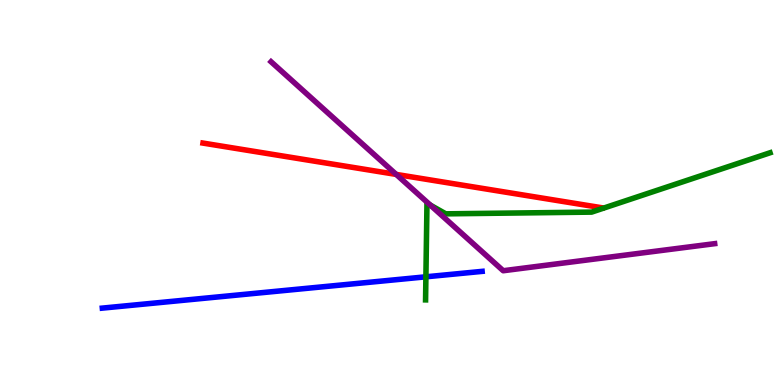[{'lines': ['blue', 'red'], 'intersections': []}, {'lines': ['green', 'red'], 'intersections': []}, {'lines': ['purple', 'red'], 'intersections': [{'x': 5.11, 'y': 5.47}]}, {'lines': ['blue', 'green'], 'intersections': [{'x': 5.5, 'y': 2.81}]}, {'lines': ['blue', 'purple'], 'intersections': []}, {'lines': ['green', 'purple'], 'intersections': [{'x': 5.55, 'y': 4.67}]}]